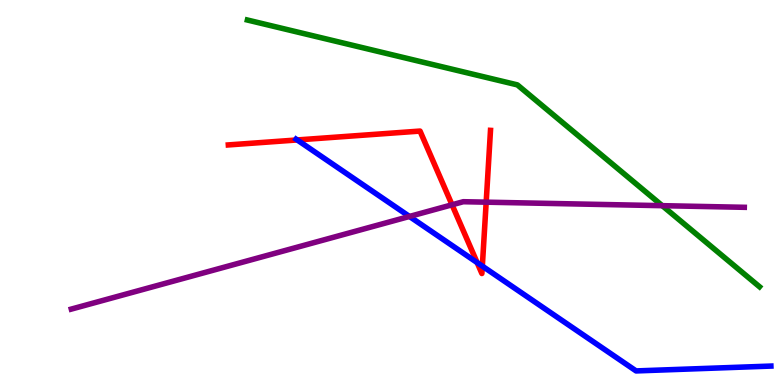[{'lines': ['blue', 'red'], 'intersections': [{'x': 3.84, 'y': 6.36}, {'x': 6.16, 'y': 3.18}, {'x': 6.22, 'y': 3.09}]}, {'lines': ['green', 'red'], 'intersections': []}, {'lines': ['purple', 'red'], 'intersections': [{'x': 5.83, 'y': 4.68}, {'x': 6.27, 'y': 4.75}]}, {'lines': ['blue', 'green'], 'intersections': []}, {'lines': ['blue', 'purple'], 'intersections': [{'x': 5.28, 'y': 4.38}]}, {'lines': ['green', 'purple'], 'intersections': [{'x': 8.55, 'y': 4.66}]}]